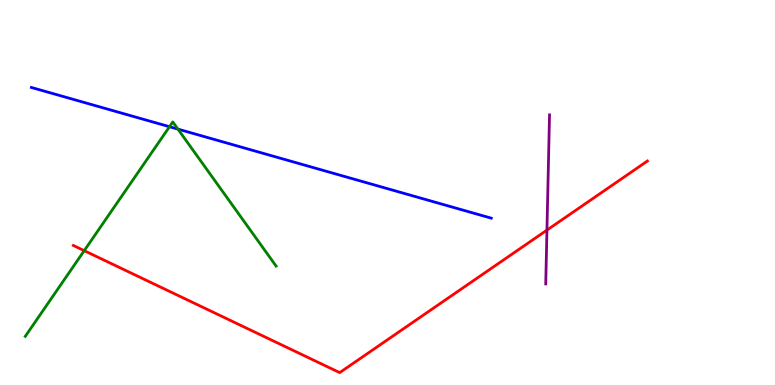[{'lines': ['blue', 'red'], 'intersections': []}, {'lines': ['green', 'red'], 'intersections': [{'x': 1.09, 'y': 3.49}]}, {'lines': ['purple', 'red'], 'intersections': [{'x': 7.06, 'y': 4.02}]}, {'lines': ['blue', 'green'], 'intersections': [{'x': 2.19, 'y': 6.71}, {'x': 2.3, 'y': 6.65}]}, {'lines': ['blue', 'purple'], 'intersections': []}, {'lines': ['green', 'purple'], 'intersections': []}]